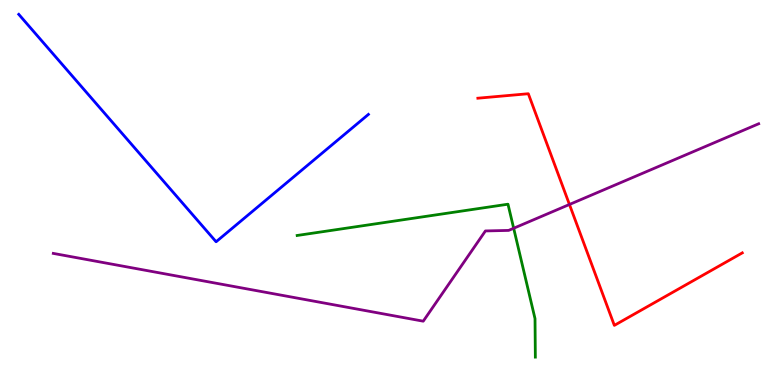[{'lines': ['blue', 'red'], 'intersections': []}, {'lines': ['green', 'red'], 'intersections': []}, {'lines': ['purple', 'red'], 'intersections': [{'x': 7.35, 'y': 4.69}]}, {'lines': ['blue', 'green'], 'intersections': []}, {'lines': ['blue', 'purple'], 'intersections': []}, {'lines': ['green', 'purple'], 'intersections': [{'x': 6.63, 'y': 4.07}]}]